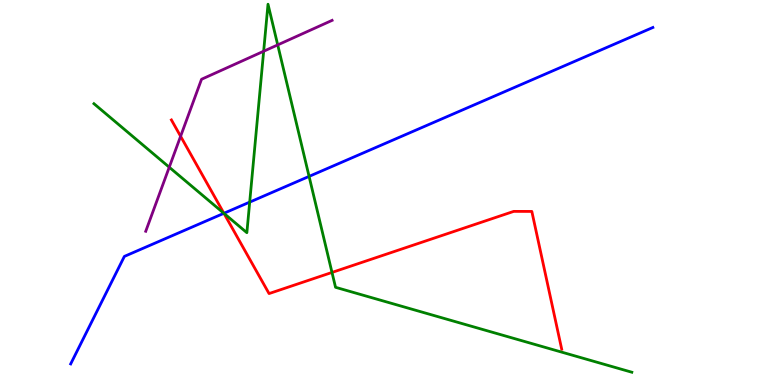[{'lines': ['blue', 'red'], 'intersections': [{'x': 2.89, 'y': 4.46}]}, {'lines': ['green', 'red'], 'intersections': [{'x': 2.89, 'y': 4.46}, {'x': 4.28, 'y': 2.92}]}, {'lines': ['purple', 'red'], 'intersections': [{'x': 2.33, 'y': 6.46}]}, {'lines': ['blue', 'green'], 'intersections': [{'x': 2.89, 'y': 4.46}, {'x': 3.22, 'y': 4.75}, {'x': 3.99, 'y': 5.42}]}, {'lines': ['blue', 'purple'], 'intersections': []}, {'lines': ['green', 'purple'], 'intersections': [{'x': 2.18, 'y': 5.66}, {'x': 3.4, 'y': 8.67}, {'x': 3.58, 'y': 8.83}]}]